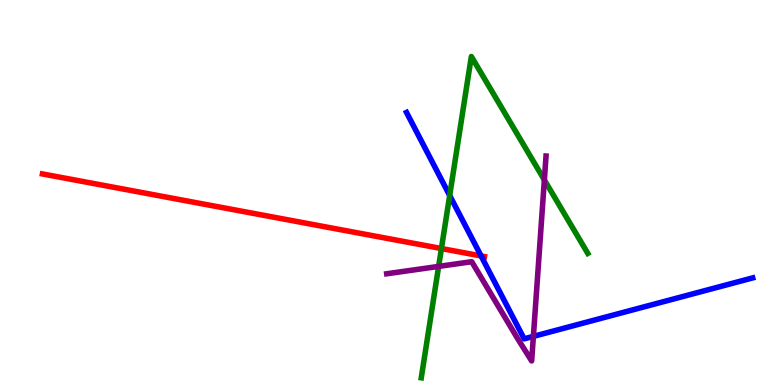[{'lines': ['blue', 'red'], 'intersections': [{'x': 6.21, 'y': 3.35}]}, {'lines': ['green', 'red'], 'intersections': [{'x': 5.7, 'y': 3.54}]}, {'lines': ['purple', 'red'], 'intersections': []}, {'lines': ['blue', 'green'], 'intersections': [{'x': 5.8, 'y': 4.92}]}, {'lines': ['blue', 'purple'], 'intersections': [{'x': 6.88, 'y': 1.26}]}, {'lines': ['green', 'purple'], 'intersections': [{'x': 5.66, 'y': 3.08}, {'x': 7.02, 'y': 5.33}]}]